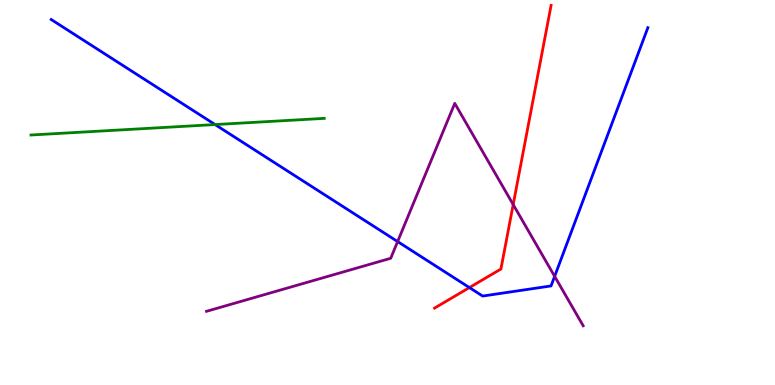[{'lines': ['blue', 'red'], 'intersections': [{'x': 6.06, 'y': 2.53}]}, {'lines': ['green', 'red'], 'intersections': []}, {'lines': ['purple', 'red'], 'intersections': [{'x': 6.62, 'y': 4.69}]}, {'lines': ['blue', 'green'], 'intersections': [{'x': 2.78, 'y': 6.76}]}, {'lines': ['blue', 'purple'], 'intersections': [{'x': 5.13, 'y': 3.73}, {'x': 7.16, 'y': 2.82}]}, {'lines': ['green', 'purple'], 'intersections': []}]